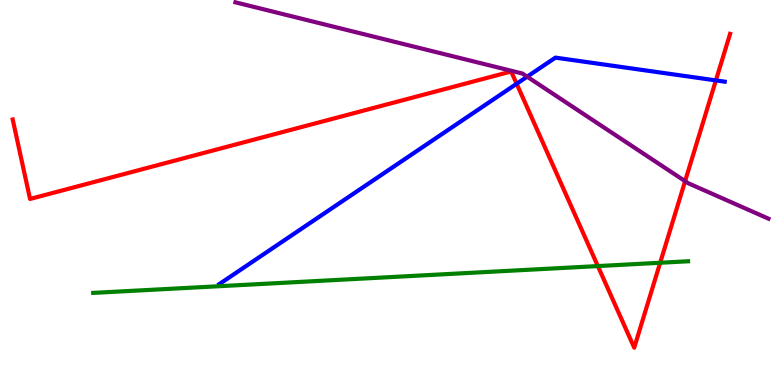[{'lines': ['blue', 'red'], 'intersections': [{'x': 6.67, 'y': 7.82}, {'x': 9.24, 'y': 7.91}]}, {'lines': ['green', 'red'], 'intersections': [{'x': 7.71, 'y': 3.09}, {'x': 8.52, 'y': 3.18}]}, {'lines': ['purple', 'red'], 'intersections': [{'x': 8.84, 'y': 5.29}]}, {'lines': ['blue', 'green'], 'intersections': []}, {'lines': ['blue', 'purple'], 'intersections': [{'x': 6.8, 'y': 8.01}]}, {'lines': ['green', 'purple'], 'intersections': []}]